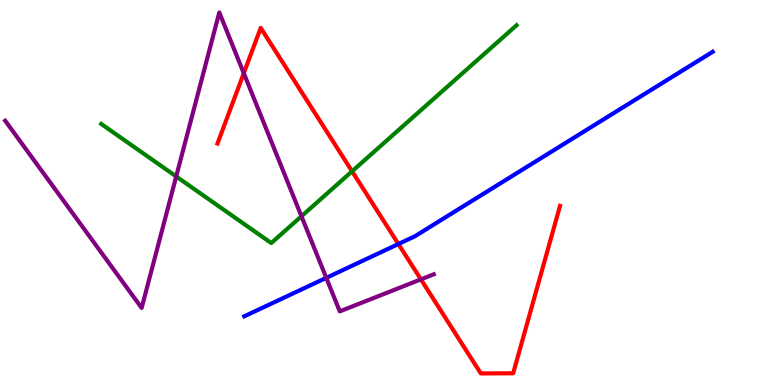[{'lines': ['blue', 'red'], 'intersections': [{'x': 5.14, 'y': 3.66}]}, {'lines': ['green', 'red'], 'intersections': [{'x': 4.54, 'y': 5.55}]}, {'lines': ['purple', 'red'], 'intersections': [{'x': 3.15, 'y': 8.1}, {'x': 5.43, 'y': 2.74}]}, {'lines': ['blue', 'green'], 'intersections': []}, {'lines': ['blue', 'purple'], 'intersections': [{'x': 4.21, 'y': 2.78}]}, {'lines': ['green', 'purple'], 'intersections': [{'x': 2.27, 'y': 5.42}, {'x': 3.89, 'y': 4.38}]}]